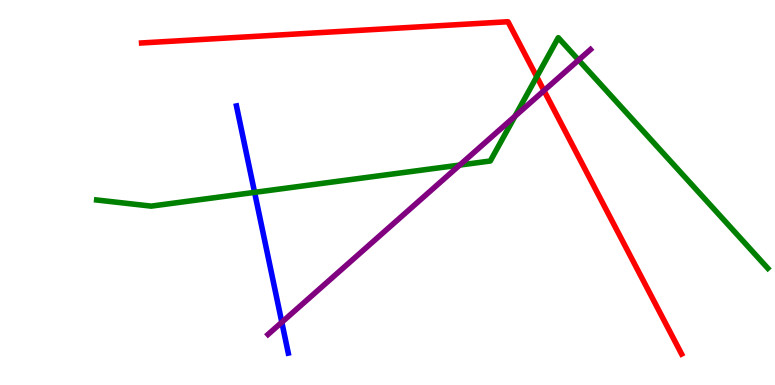[{'lines': ['blue', 'red'], 'intersections': []}, {'lines': ['green', 'red'], 'intersections': [{'x': 6.93, 'y': 8.01}]}, {'lines': ['purple', 'red'], 'intersections': [{'x': 7.02, 'y': 7.65}]}, {'lines': ['blue', 'green'], 'intersections': [{'x': 3.29, 'y': 5.0}]}, {'lines': ['blue', 'purple'], 'intersections': [{'x': 3.64, 'y': 1.63}]}, {'lines': ['green', 'purple'], 'intersections': [{'x': 5.93, 'y': 5.71}, {'x': 6.64, 'y': 6.98}, {'x': 7.47, 'y': 8.44}]}]